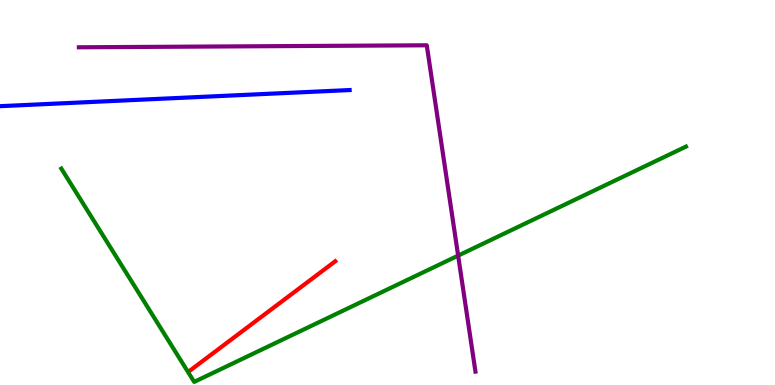[{'lines': ['blue', 'red'], 'intersections': []}, {'lines': ['green', 'red'], 'intersections': []}, {'lines': ['purple', 'red'], 'intersections': []}, {'lines': ['blue', 'green'], 'intersections': []}, {'lines': ['blue', 'purple'], 'intersections': []}, {'lines': ['green', 'purple'], 'intersections': [{'x': 5.91, 'y': 3.36}]}]